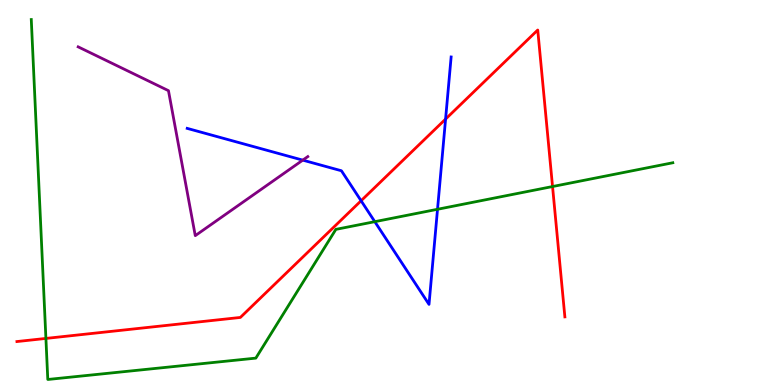[{'lines': ['blue', 'red'], 'intersections': [{'x': 4.66, 'y': 4.79}, {'x': 5.75, 'y': 6.91}]}, {'lines': ['green', 'red'], 'intersections': [{'x': 0.592, 'y': 1.21}, {'x': 7.13, 'y': 5.15}]}, {'lines': ['purple', 'red'], 'intersections': []}, {'lines': ['blue', 'green'], 'intersections': [{'x': 4.84, 'y': 4.24}, {'x': 5.65, 'y': 4.56}]}, {'lines': ['blue', 'purple'], 'intersections': [{'x': 3.91, 'y': 5.84}]}, {'lines': ['green', 'purple'], 'intersections': []}]